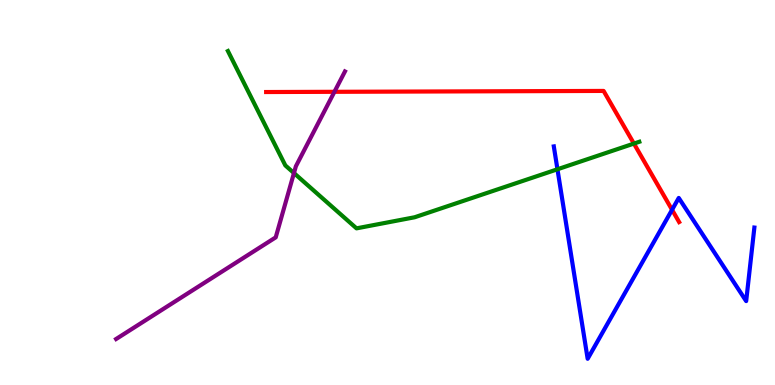[{'lines': ['blue', 'red'], 'intersections': [{'x': 8.67, 'y': 4.55}]}, {'lines': ['green', 'red'], 'intersections': [{'x': 8.18, 'y': 6.27}]}, {'lines': ['purple', 'red'], 'intersections': [{'x': 4.32, 'y': 7.62}]}, {'lines': ['blue', 'green'], 'intersections': [{'x': 7.19, 'y': 5.6}]}, {'lines': ['blue', 'purple'], 'intersections': []}, {'lines': ['green', 'purple'], 'intersections': [{'x': 3.79, 'y': 5.5}]}]